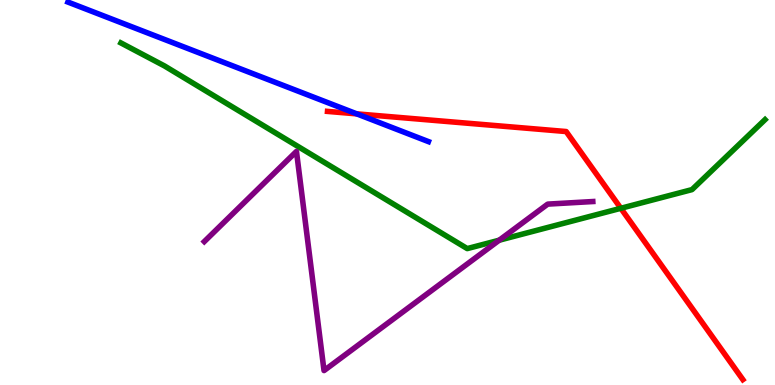[{'lines': ['blue', 'red'], 'intersections': [{'x': 4.6, 'y': 7.04}]}, {'lines': ['green', 'red'], 'intersections': [{'x': 8.01, 'y': 4.59}]}, {'lines': ['purple', 'red'], 'intersections': []}, {'lines': ['blue', 'green'], 'intersections': []}, {'lines': ['blue', 'purple'], 'intersections': []}, {'lines': ['green', 'purple'], 'intersections': [{'x': 6.44, 'y': 3.76}]}]